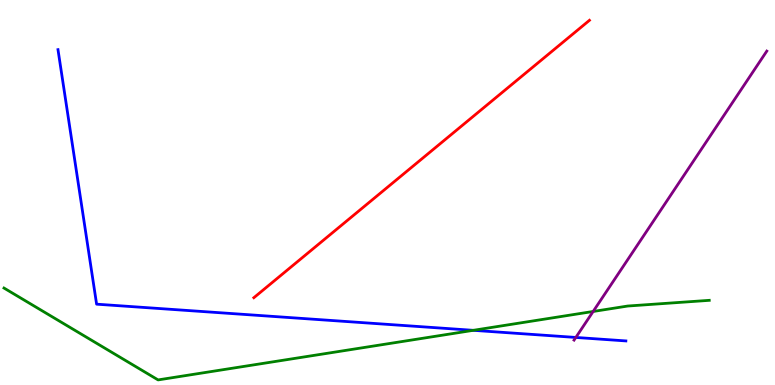[{'lines': ['blue', 'red'], 'intersections': []}, {'lines': ['green', 'red'], 'intersections': []}, {'lines': ['purple', 'red'], 'intersections': []}, {'lines': ['blue', 'green'], 'intersections': [{'x': 6.11, 'y': 1.42}]}, {'lines': ['blue', 'purple'], 'intersections': [{'x': 7.43, 'y': 1.24}]}, {'lines': ['green', 'purple'], 'intersections': [{'x': 7.65, 'y': 1.91}]}]